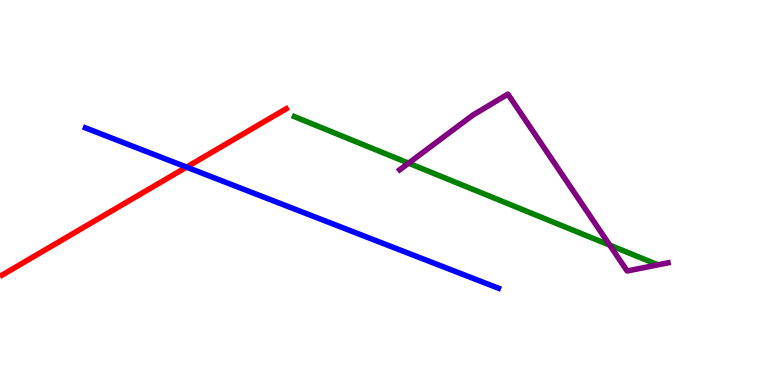[{'lines': ['blue', 'red'], 'intersections': [{'x': 2.41, 'y': 5.66}]}, {'lines': ['green', 'red'], 'intersections': []}, {'lines': ['purple', 'red'], 'intersections': []}, {'lines': ['blue', 'green'], 'intersections': []}, {'lines': ['blue', 'purple'], 'intersections': []}, {'lines': ['green', 'purple'], 'intersections': [{'x': 5.27, 'y': 5.76}, {'x': 7.87, 'y': 3.63}]}]